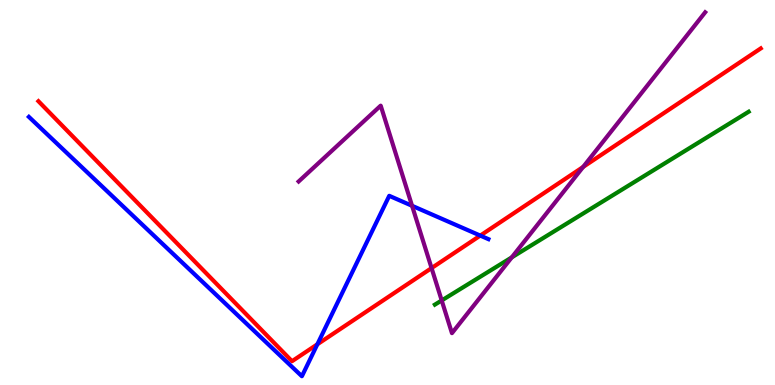[{'lines': ['blue', 'red'], 'intersections': [{'x': 4.1, 'y': 1.06}, {'x': 6.2, 'y': 3.88}]}, {'lines': ['green', 'red'], 'intersections': []}, {'lines': ['purple', 'red'], 'intersections': [{'x': 5.57, 'y': 3.04}, {'x': 7.52, 'y': 5.66}]}, {'lines': ['blue', 'green'], 'intersections': []}, {'lines': ['blue', 'purple'], 'intersections': [{'x': 5.32, 'y': 4.65}]}, {'lines': ['green', 'purple'], 'intersections': [{'x': 5.7, 'y': 2.2}, {'x': 6.6, 'y': 3.31}]}]